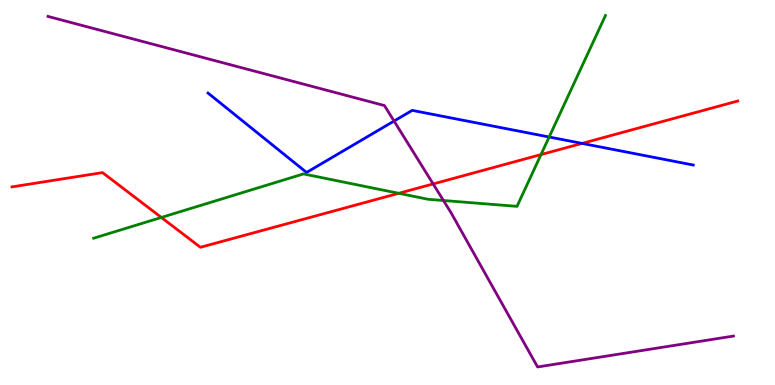[{'lines': ['blue', 'red'], 'intersections': [{'x': 7.51, 'y': 6.28}]}, {'lines': ['green', 'red'], 'intersections': [{'x': 2.08, 'y': 4.35}, {'x': 5.15, 'y': 4.98}, {'x': 6.98, 'y': 5.99}]}, {'lines': ['purple', 'red'], 'intersections': [{'x': 5.59, 'y': 5.22}]}, {'lines': ['blue', 'green'], 'intersections': [{'x': 7.09, 'y': 6.44}]}, {'lines': ['blue', 'purple'], 'intersections': [{'x': 5.08, 'y': 6.86}]}, {'lines': ['green', 'purple'], 'intersections': [{'x': 5.72, 'y': 4.79}]}]